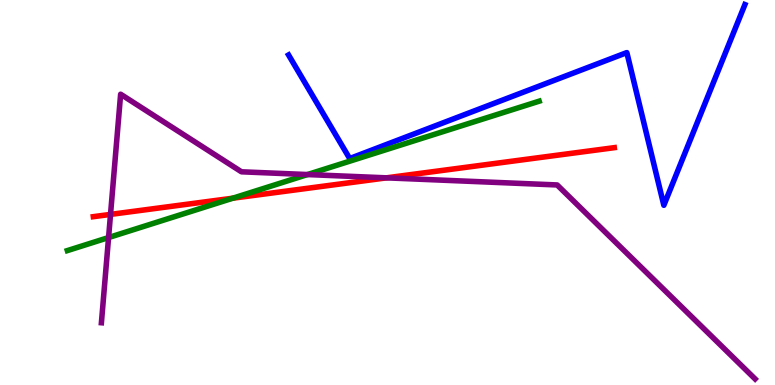[{'lines': ['blue', 'red'], 'intersections': []}, {'lines': ['green', 'red'], 'intersections': [{'x': 3.0, 'y': 4.85}]}, {'lines': ['purple', 'red'], 'intersections': [{'x': 1.43, 'y': 4.43}, {'x': 4.99, 'y': 5.38}]}, {'lines': ['blue', 'green'], 'intersections': []}, {'lines': ['blue', 'purple'], 'intersections': []}, {'lines': ['green', 'purple'], 'intersections': [{'x': 1.4, 'y': 3.83}, {'x': 3.97, 'y': 5.47}]}]